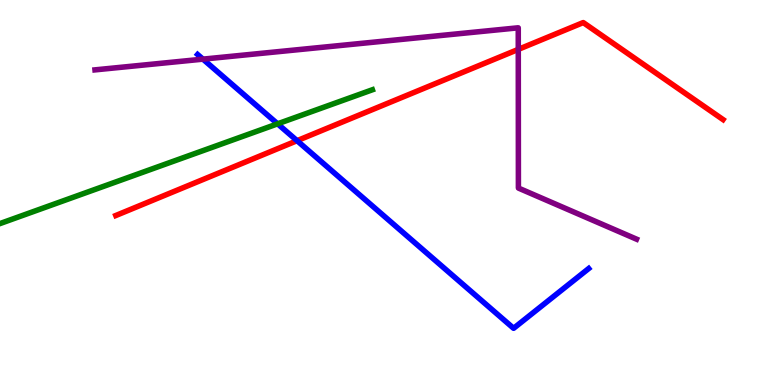[{'lines': ['blue', 'red'], 'intersections': [{'x': 3.83, 'y': 6.35}]}, {'lines': ['green', 'red'], 'intersections': []}, {'lines': ['purple', 'red'], 'intersections': [{'x': 6.69, 'y': 8.72}]}, {'lines': ['blue', 'green'], 'intersections': [{'x': 3.58, 'y': 6.78}]}, {'lines': ['blue', 'purple'], 'intersections': [{'x': 2.62, 'y': 8.46}]}, {'lines': ['green', 'purple'], 'intersections': []}]